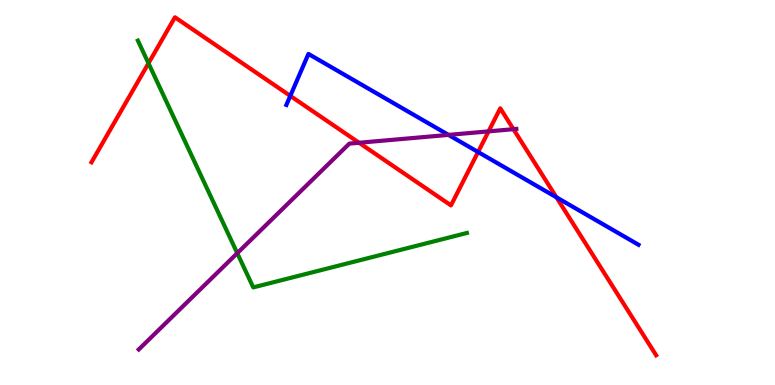[{'lines': ['blue', 'red'], 'intersections': [{'x': 3.75, 'y': 7.51}, {'x': 6.17, 'y': 6.05}, {'x': 7.18, 'y': 4.87}]}, {'lines': ['green', 'red'], 'intersections': [{'x': 1.92, 'y': 8.36}]}, {'lines': ['purple', 'red'], 'intersections': [{'x': 4.63, 'y': 6.29}, {'x': 6.3, 'y': 6.59}, {'x': 6.63, 'y': 6.64}]}, {'lines': ['blue', 'green'], 'intersections': []}, {'lines': ['blue', 'purple'], 'intersections': [{'x': 5.79, 'y': 6.5}]}, {'lines': ['green', 'purple'], 'intersections': [{'x': 3.06, 'y': 3.42}]}]